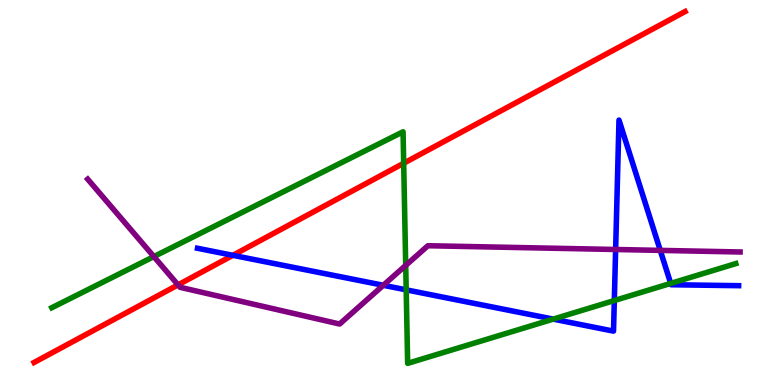[{'lines': ['blue', 'red'], 'intersections': [{'x': 3.0, 'y': 3.37}]}, {'lines': ['green', 'red'], 'intersections': [{'x': 5.21, 'y': 5.76}]}, {'lines': ['purple', 'red'], 'intersections': [{'x': 2.3, 'y': 2.6}]}, {'lines': ['blue', 'green'], 'intersections': [{'x': 5.24, 'y': 2.47}, {'x': 7.14, 'y': 1.71}, {'x': 7.93, 'y': 2.19}, {'x': 8.65, 'y': 2.64}]}, {'lines': ['blue', 'purple'], 'intersections': [{'x': 4.95, 'y': 2.59}, {'x': 7.94, 'y': 3.52}, {'x': 8.52, 'y': 3.5}]}, {'lines': ['green', 'purple'], 'intersections': [{'x': 1.99, 'y': 3.34}, {'x': 5.23, 'y': 3.11}]}]